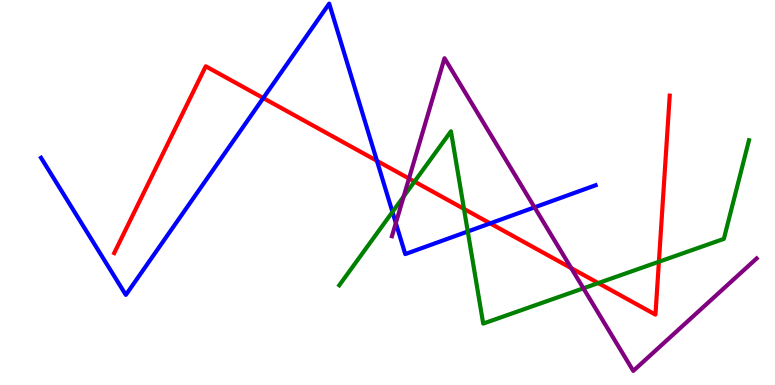[{'lines': ['blue', 'red'], 'intersections': [{'x': 3.4, 'y': 7.45}, {'x': 4.86, 'y': 5.82}, {'x': 6.33, 'y': 4.2}]}, {'lines': ['green', 'red'], 'intersections': [{'x': 5.35, 'y': 5.28}, {'x': 5.99, 'y': 4.57}, {'x': 7.72, 'y': 2.65}, {'x': 8.5, 'y': 3.2}]}, {'lines': ['purple', 'red'], 'intersections': [{'x': 5.28, 'y': 5.36}, {'x': 7.37, 'y': 3.04}]}, {'lines': ['blue', 'green'], 'intersections': [{'x': 5.06, 'y': 4.49}, {'x': 6.04, 'y': 3.99}]}, {'lines': ['blue', 'purple'], 'intersections': [{'x': 5.11, 'y': 4.21}, {'x': 6.9, 'y': 4.61}]}, {'lines': ['green', 'purple'], 'intersections': [{'x': 5.21, 'y': 4.9}, {'x': 7.53, 'y': 2.51}]}]